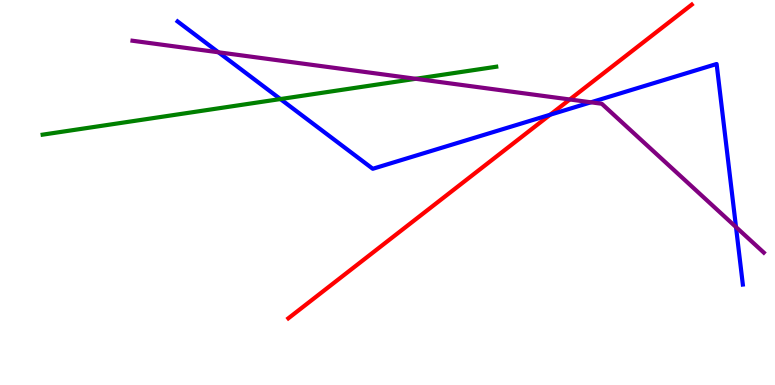[{'lines': ['blue', 'red'], 'intersections': [{'x': 7.1, 'y': 7.02}]}, {'lines': ['green', 'red'], 'intersections': []}, {'lines': ['purple', 'red'], 'intersections': [{'x': 7.35, 'y': 7.42}]}, {'lines': ['blue', 'green'], 'intersections': [{'x': 3.62, 'y': 7.43}]}, {'lines': ['blue', 'purple'], 'intersections': [{'x': 2.82, 'y': 8.64}, {'x': 7.62, 'y': 7.34}, {'x': 9.5, 'y': 4.1}]}, {'lines': ['green', 'purple'], 'intersections': [{'x': 5.36, 'y': 7.95}]}]